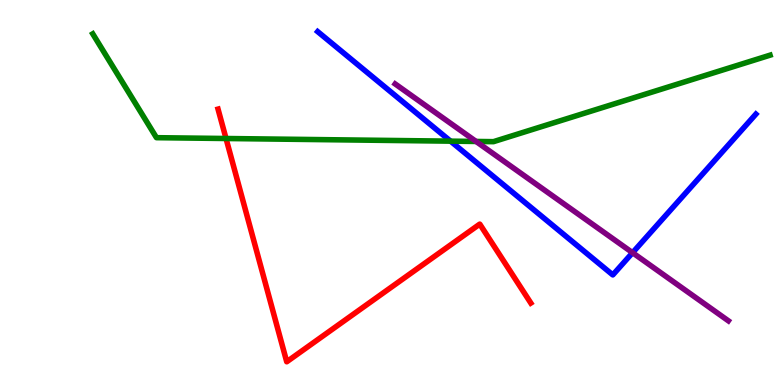[{'lines': ['blue', 'red'], 'intersections': []}, {'lines': ['green', 'red'], 'intersections': [{'x': 2.92, 'y': 6.4}]}, {'lines': ['purple', 'red'], 'intersections': []}, {'lines': ['blue', 'green'], 'intersections': [{'x': 5.81, 'y': 6.33}]}, {'lines': ['blue', 'purple'], 'intersections': [{'x': 8.16, 'y': 3.44}]}, {'lines': ['green', 'purple'], 'intersections': [{'x': 6.14, 'y': 6.33}]}]